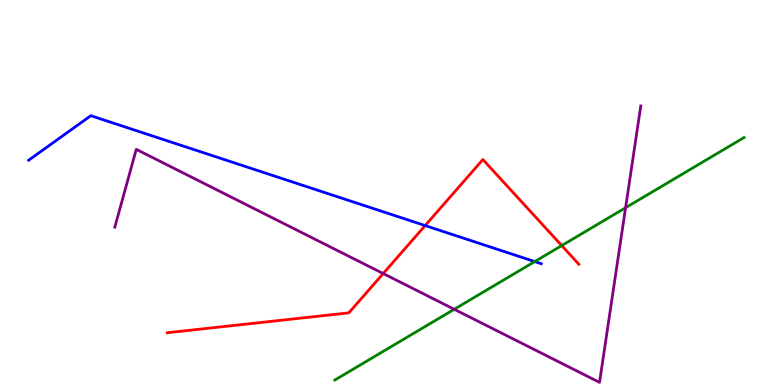[{'lines': ['blue', 'red'], 'intersections': [{'x': 5.49, 'y': 4.14}]}, {'lines': ['green', 'red'], 'intersections': [{'x': 7.25, 'y': 3.62}]}, {'lines': ['purple', 'red'], 'intersections': [{'x': 4.94, 'y': 2.89}]}, {'lines': ['blue', 'green'], 'intersections': [{'x': 6.9, 'y': 3.21}]}, {'lines': ['blue', 'purple'], 'intersections': []}, {'lines': ['green', 'purple'], 'intersections': [{'x': 5.86, 'y': 1.97}, {'x': 8.07, 'y': 4.6}]}]